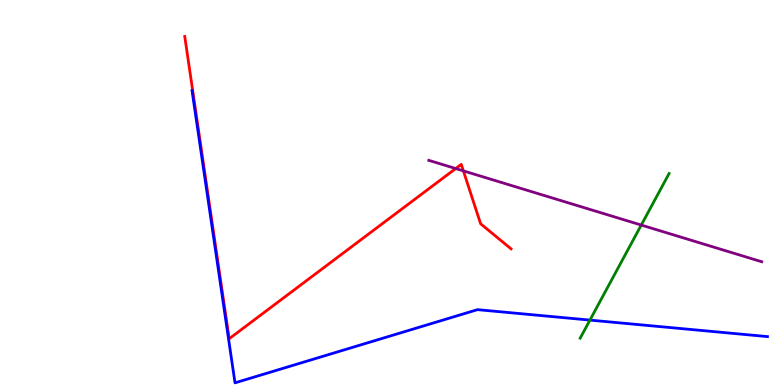[{'lines': ['blue', 'red'], 'intersections': []}, {'lines': ['green', 'red'], 'intersections': []}, {'lines': ['purple', 'red'], 'intersections': [{'x': 5.88, 'y': 5.62}, {'x': 5.98, 'y': 5.56}]}, {'lines': ['blue', 'green'], 'intersections': [{'x': 7.61, 'y': 1.69}]}, {'lines': ['blue', 'purple'], 'intersections': []}, {'lines': ['green', 'purple'], 'intersections': [{'x': 8.27, 'y': 4.15}]}]